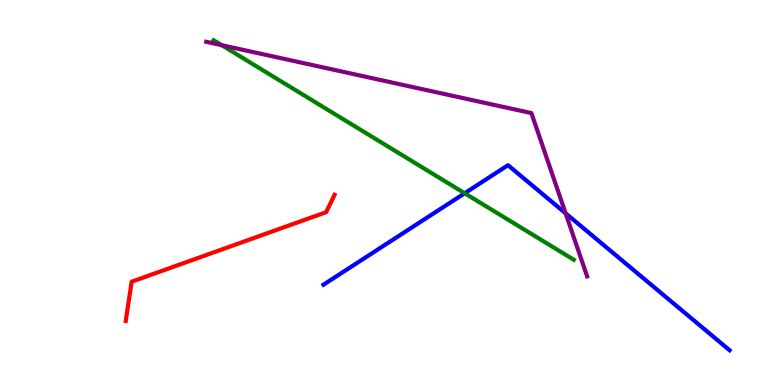[{'lines': ['blue', 'red'], 'intersections': []}, {'lines': ['green', 'red'], 'intersections': []}, {'lines': ['purple', 'red'], 'intersections': []}, {'lines': ['blue', 'green'], 'intersections': [{'x': 6.0, 'y': 4.98}]}, {'lines': ['blue', 'purple'], 'intersections': [{'x': 7.3, 'y': 4.46}]}, {'lines': ['green', 'purple'], 'intersections': [{'x': 2.86, 'y': 8.83}]}]